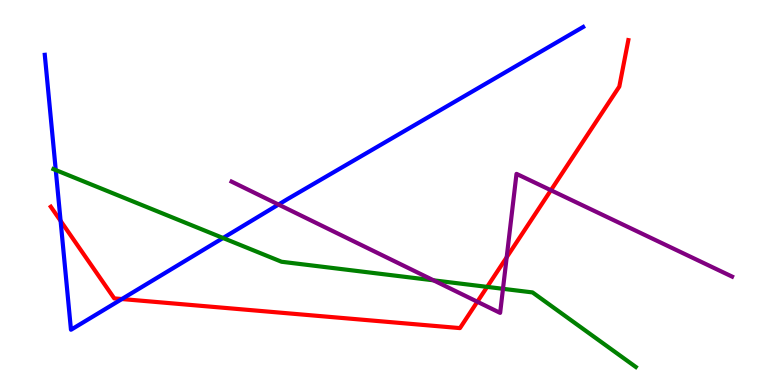[{'lines': ['blue', 'red'], 'intersections': [{'x': 0.782, 'y': 4.26}, {'x': 1.57, 'y': 2.23}]}, {'lines': ['green', 'red'], 'intersections': [{'x': 6.29, 'y': 2.55}]}, {'lines': ['purple', 'red'], 'intersections': [{'x': 6.16, 'y': 2.16}, {'x': 6.54, 'y': 3.32}, {'x': 7.11, 'y': 5.06}]}, {'lines': ['blue', 'green'], 'intersections': [{'x': 0.719, 'y': 5.58}, {'x': 2.88, 'y': 3.82}]}, {'lines': ['blue', 'purple'], 'intersections': [{'x': 3.59, 'y': 4.69}]}, {'lines': ['green', 'purple'], 'intersections': [{'x': 5.59, 'y': 2.72}, {'x': 6.49, 'y': 2.5}]}]